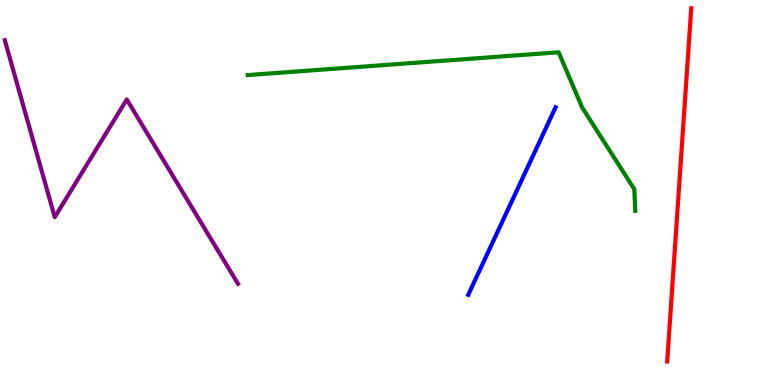[{'lines': ['blue', 'red'], 'intersections': []}, {'lines': ['green', 'red'], 'intersections': []}, {'lines': ['purple', 'red'], 'intersections': []}, {'lines': ['blue', 'green'], 'intersections': []}, {'lines': ['blue', 'purple'], 'intersections': []}, {'lines': ['green', 'purple'], 'intersections': []}]